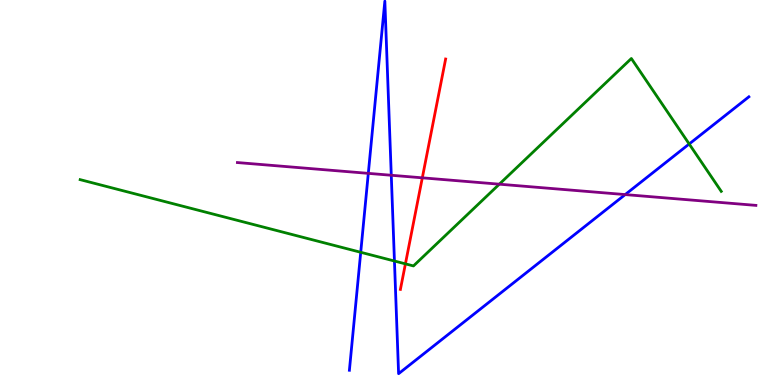[{'lines': ['blue', 'red'], 'intersections': []}, {'lines': ['green', 'red'], 'intersections': [{'x': 5.23, 'y': 3.15}]}, {'lines': ['purple', 'red'], 'intersections': [{'x': 5.45, 'y': 5.38}]}, {'lines': ['blue', 'green'], 'intersections': [{'x': 4.65, 'y': 3.45}, {'x': 5.09, 'y': 3.22}, {'x': 8.89, 'y': 6.26}]}, {'lines': ['blue', 'purple'], 'intersections': [{'x': 4.75, 'y': 5.5}, {'x': 5.05, 'y': 5.45}, {'x': 8.07, 'y': 4.95}]}, {'lines': ['green', 'purple'], 'intersections': [{'x': 6.44, 'y': 5.22}]}]